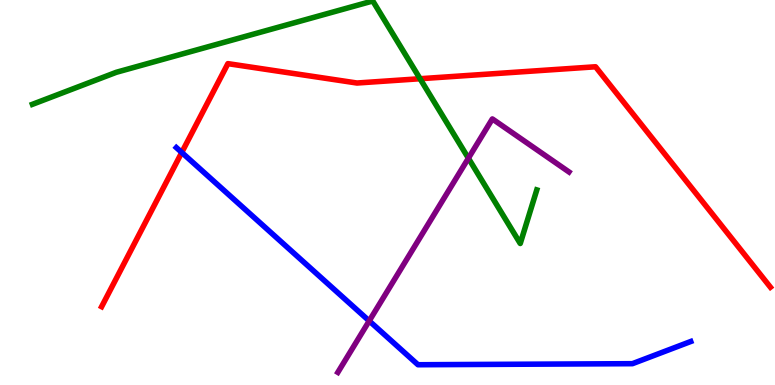[{'lines': ['blue', 'red'], 'intersections': [{'x': 2.35, 'y': 6.04}]}, {'lines': ['green', 'red'], 'intersections': [{'x': 5.42, 'y': 7.96}]}, {'lines': ['purple', 'red'], 'intersections': []}, {'lines': ['blue', 'green'], 'intersections': []}, {'lines': ['blue', 'purple'], 'intersections': [{'x': 4.76, 'y': 1.66}]}, {'lines': ['green', 'purple'], 'intersections': [{'x': 6.04, 'y': 5.89}]}]